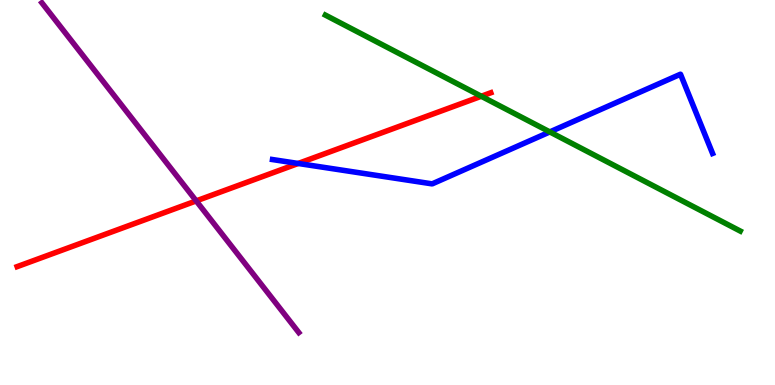[{'lines': ['blue', 'red'], 'intersections': [{'x': 3.85, 'y': 5.75}]}, {'lines': ['green', 'red'], 'intersections': [{'x': 6.21, 'y': 7.5}]}, {'lines': ['purple', 'red'], 'intersections': [{'x': 2.53, 'y': 4.78}]}, {'lines': ['blue', 'green'], 'intersections': [{'x': 7.09, 'y': 6.57}]}, {'lines': ['blue', 'purple'], 'intersections': []}, {'lines': ['green', 'purple'], 'intersections': []}]